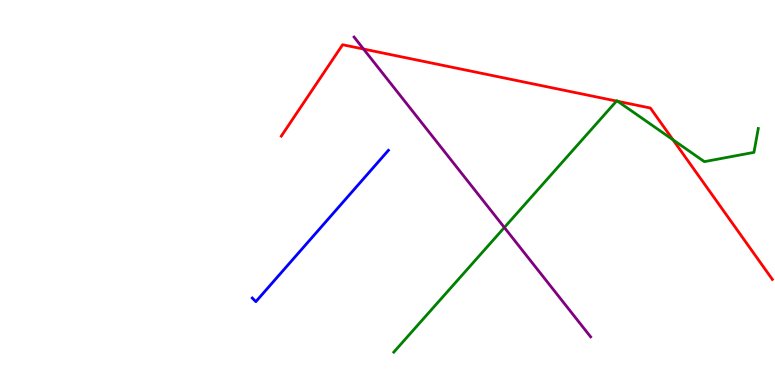[{'lines': ['blue', 'red'], 'intersections': []}, {'lines': ['green', 'red'], 'intersections': [{'x': 7.96, 'y': 7.38}, {'x': 7.97, 'y': 7.37}, {'x': 8.68, 'y': 6.37}]}, {'lines': ['purple', 'red'], 'intersections': [{'x': 4.69, 'y': 8.73}]}, {'lines': ['blue', 'green'], 'intersections': []}, {'lines': ['blue', 'purple'], 'intersections': []}, {'lines': ['green', 'purple'], 'intersections': [{'x': 6.51, 'y': 4.09}]}]